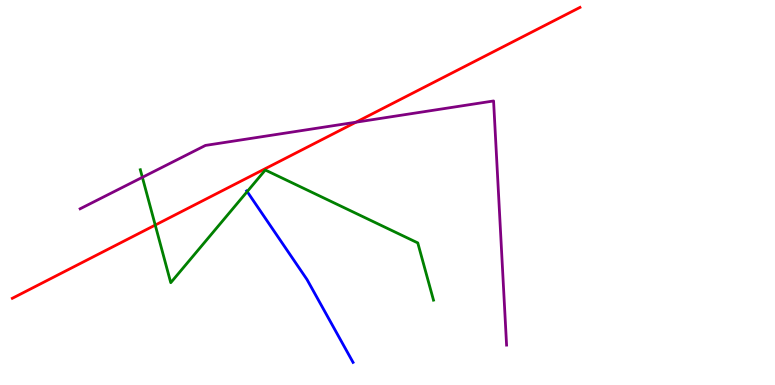[{'lines': ['blue', 'red'], 'intersections': []}, {'lines': ['green', 'red'], 'intersections': [{'x': 2.0, 'y': 4.15}]}, {'lines': ['purple', 'red'], 'intersections': [{'x': 4.59, 'y': 6.83}]}, {'lines': ['blue', 'green'], 'intersections': [{'x': 3.19, 'y': 5.02}]}, {'lines': ['blue', 'purple'], 'intersections': []}, {'lines': ['green', 'purple'], 'intersections': [{'x': 1.84, 'y': 5.39}]}]